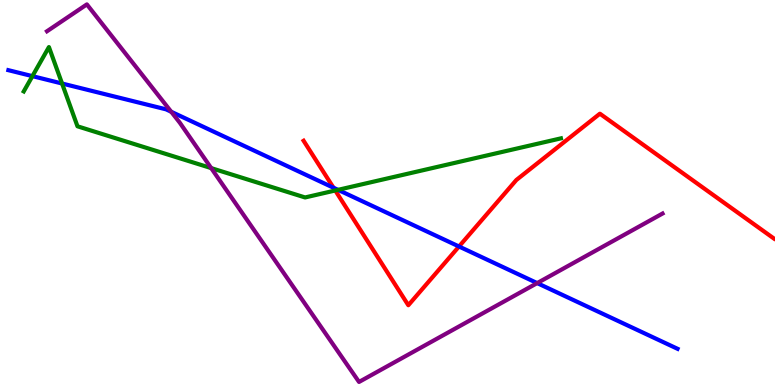[{'lines': ['blue', 'red'], 'intersections': [{'x': 4.3, 'y': 5.12}, {'x': 5.92, 'y': 3.6}]}, {'lines': ['green', 'red'], 'intersections': [{'x': 4.33, 'y': 5.05}]}, {'lines': ['purple', 'red'], 'intersections': []}, {'lines': ['blue', 'green'], 'intersections': [{'x': 0.418, 'y': 8.02}, {'x': 0.801, 'y': 7.83}, {'x': 4.36, 'y': 5.07}]}, {'lines': ['blue', 'purple'], 'intersections': [{'x': 2.21, 'y': 7.1}, {'x': 6.93, 'y': 2.65}]}, {'lines': ['green', 'purple'], 'intersections': [{'x': 2.72, 'y': 5.63}]}]